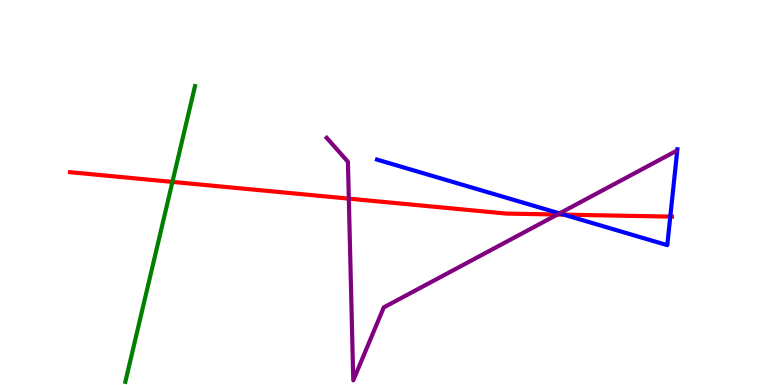[{'lines': ['blue', 'red'], 'intersections': [{'x': 7.27, 'y': 4.42}, {'x': 8.65, 'y': 4.37}]}, {'lines': ['green', 'red'], 'intersections': [{'x': 2.22, 'y': 5.28}]}, {'lines': ['purple', 'red'], 'intersections': [{'x': 4.5, 'y': 4.84}, {'x': 7.19, 'y': 4.43}]}, {'lines': ['blue', 'green'], 'intersections': []}, {'lines': ['blue', 'purple'], 'intersections': [{'x': 7.22, 'y': 4.46}]}, {'lines': ['green', 'purple'], 'intersections': []}]